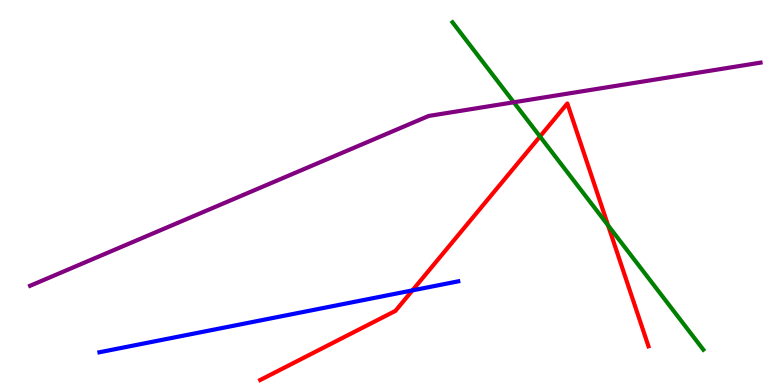[{'lines': ['blue', 'red'], 'intersections': [{'x': 5.32, 'y': 2.46}]}, {'lines': ['green', 'red'], 'intersections': [{'x': 6.97, 'y': 6.45}, {'x': 7.85, 'y': 4.15}]}, {'lines': ['purple', 'red'], 'intersections': []}, {'lines': ['blue', 'green'], 'intersections': []}, {'lines': ['blue', 'purple'], 'intersections': []}, {'lines': ['green', 'purple'], 'intersections': [{'x': 6.63, 'y': 7.34}]}]